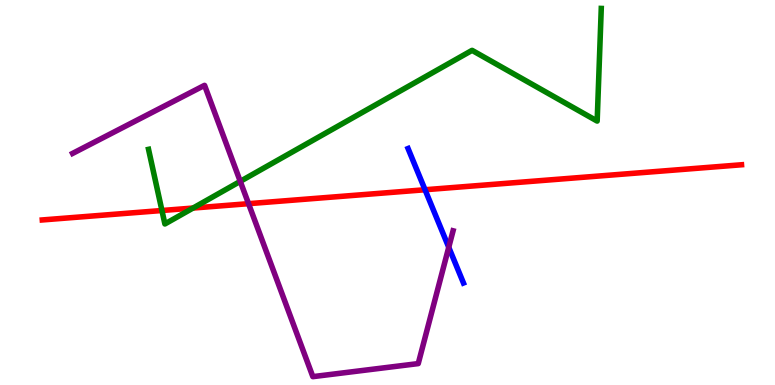[{'lines': ['blue', 'red'], 'intersections': [{'x': 5.48, 'y': 5.07}]}, {'lines': ['green', 'red'], 'intersections': [{'x': 2.09, 'y': 4.53}, {'x': 2.49, 'y': 4.6}]}, {'lines': ['purple', 'red'], 'intersections': [{'x': 3.21, 'y': 4.71}]}, {'lines': ['blue', 'green'], 'intersections': []}, {'lines': ['blue', 'purple'], 'intersections': [{'x': 5.79, 'y': 3.58}]}, {'lines': ['green', 'purple'], 'intersections': [{'x': 3.1, 'y': 5.29}]}]